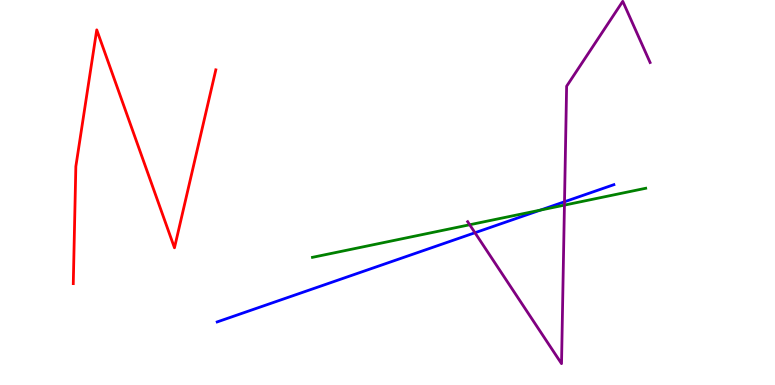[{'lines': ['blue', 'red'], 'intersections': []}, {'lines': ['green', 'red'], 'intersections': []}, {'lines': ['purple', 'red'], 'intersections': []}, {'lines': ['blue', 'green'], 'intersections': [{'x': 6.97, 'y': 4.54}]}, {'lines': ['blue', 'purple'], 'intersections': [{'x': 6.13, 'y': 3.95}, {'x': 7.28, 'y': 4.76}]}, {'lines': ['green', 'purple'], 'intersections': [{'x': 6.06, 'y': 4.16}, {'x': 7.28, 'y': 4.67}]}]